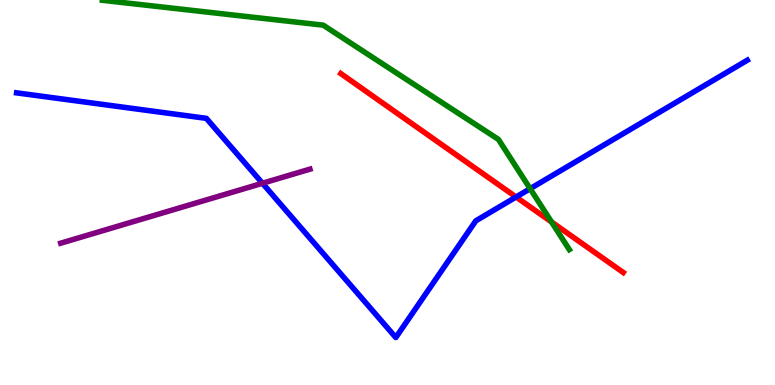[{'lines': ['blue', 'red'], 'intersections': [{'x': 6.66, 'y': 4.88}]}, {'lines': ['green', 'red'], 'intersections': [{'x': 7.12, 'y': 4.23}]}, {'lines': ['purple', 'red'], 'intersections': []}, {'lines': ['blue', 'green'], 'intersections': [{'x': 6.84, 'y': 5.1}]}, {'lines': ['blue', 'purple'], 'intersections': [{'x': 3.39, 'y': 5.24}]}, {'lines': ['green', 'purple'], 'intersections': []}]